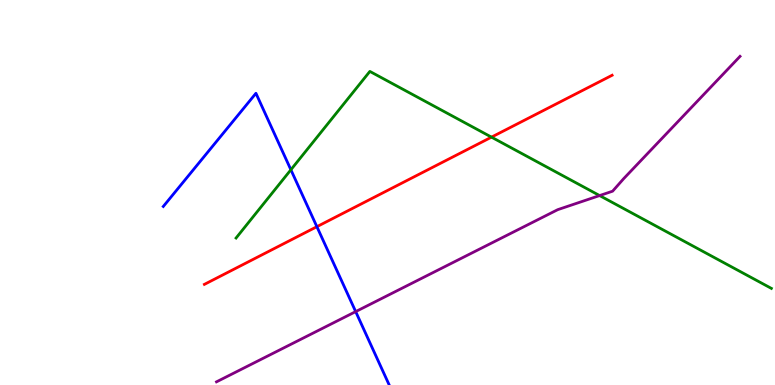[{'lines': ['blue', 'red'], 'intersections': [{'x': 4.09, 'y': 4.11}]}, {'lines': ['green', 'red'], 'intersections': [{'x': 6.34, 'y': 6.44}]}, {'lines': ['purple', 'red'], 'intersections': []}, {'lines': ['blue', 'green'], 'intersections': [{'x': 3.75, 'y': 5.59}]}, {'lines': ['blue', 'purple'], 'intersections': [{'x': 4.59, 'y': 1.91}]}, {'lines': ['green', 'purple'], 'intersections': [{'x': 7.74, 'y': 4.92}]}]